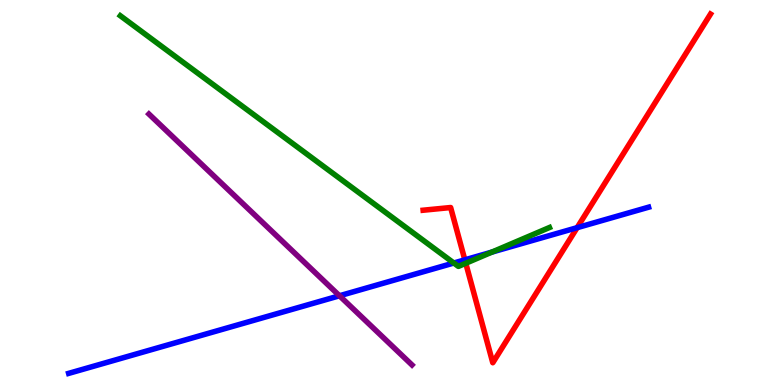[{'lines': ['blue', 'red'], 'intersections': [{'x': 6.0, 'y': 3.25}, {'x': 7.45, 'y': 4.09}]}, {'lines': ['green', 'red'], 'intersections': [{'x': 6.01, 'y': 3.16}]}, {'lines': ['purple', 'red'], 'intersections': []}, {'lines': ['blue', 'green'], 'intersections': [{'x': 5.86, 'y': 3.17}, {'x': 6.35, 'y': 3.45}]}, {'lines': ['blue', 'purple'], 'intersections': [{'x': 4.38, 'y': 2.32}]}, {'lines': ['green', 'purple'], 'intersections': []}]